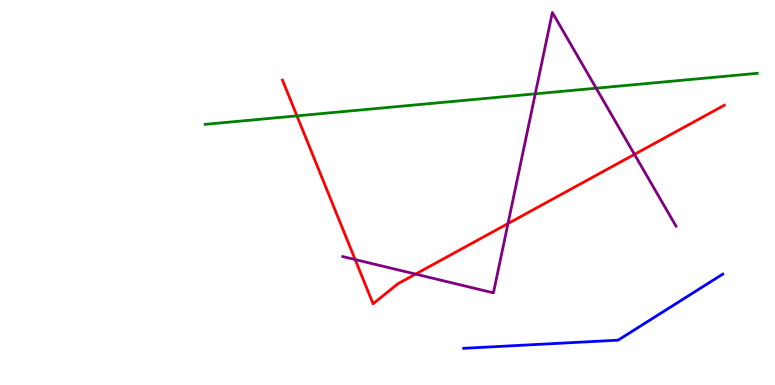[{'lines': ['blue', 'red'], 'intersections': []}, {'lines': ['green', 'red'], 'intersections': [{'x': 3.83, 'y': 6.99}]}, {'lines': ['purple', 'red'], 'intersections': [{'x': 4.58, 'y': 3.26}, {'x': 5.36, 'y': 2.88}, {'x': 6.55, 'y': 4.19}, {'x': 8.19, 'y': 5.99}]}, {'lines': ['blue', 'green'], 'intersections': []}, {'lines': ['blue', 'purple'], 'intersections': []}, {'lines': ['green', 'purple'], 'intersections': [{'x': 6.91, 'y': 7.56}, {'x': 7.69, 'y': 7.71}]}]